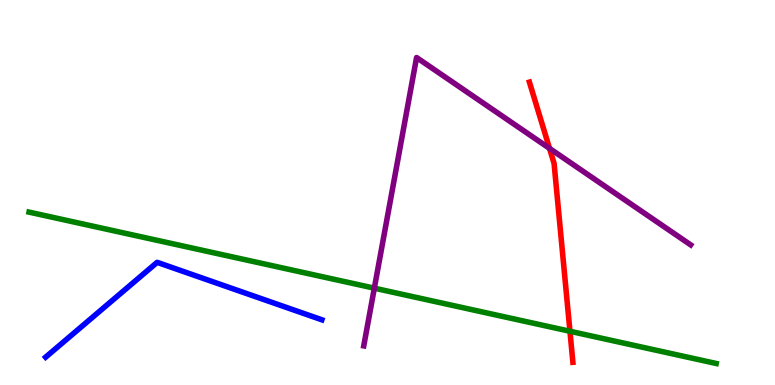[{'lines': ['blue', 'red'], 'intersections': []}, {'lines': ['green', 'red'], 'intersections': [{'x': 7.35, 'y': 1.4}]}, {'lines': ['purple', 'red'], 'intersections': [{'x': 7.09, 'y': 6.15}]}, {'lines': ['blue', 'green'], 'intersections': []}, {'lines': ['blue', 'purple'], 'intersections': []}, {'lines': ['green', 'purple'], 'intersections': [{'x': 4.83, 'y': 2.52}]}]